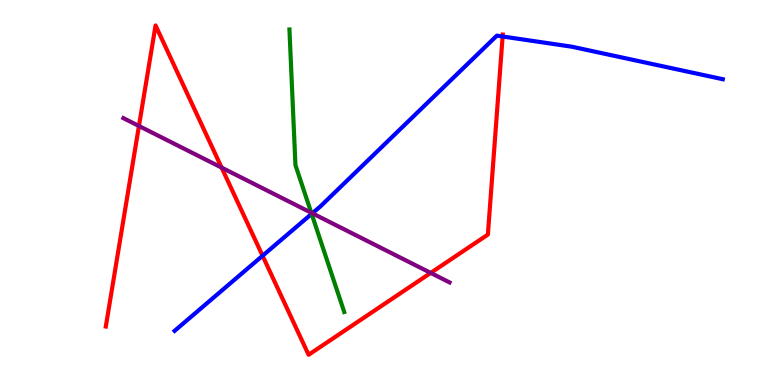[{'lines': ['blue', 'red'], 'intersections': [{'x': 3.39, 'y': 3.36}, {'x': 6.49, 'y': 9.05}]}, {'lines': ['green', 'red'], 'intersections': []}, {'lines': ['purple', 'red'], 'intersections': [{'x': 1.79, 'y': 6.73}, {'x': 2.86, 'y': 5.65}, {'x': 5.56, 'y': 2.91}]}, {'lines': ['blue', 'green'], 'intersections': [{'x': 4.02, 'y': 4.44}]}, {'lines': ['blue', 'purple'], 'intersections': [{'x': 4.03, 'y': 4.46}]}, {'lines': ['green', 'purple'], 'intersections': [{'x': 4.02, 'y': 4.47}]}]